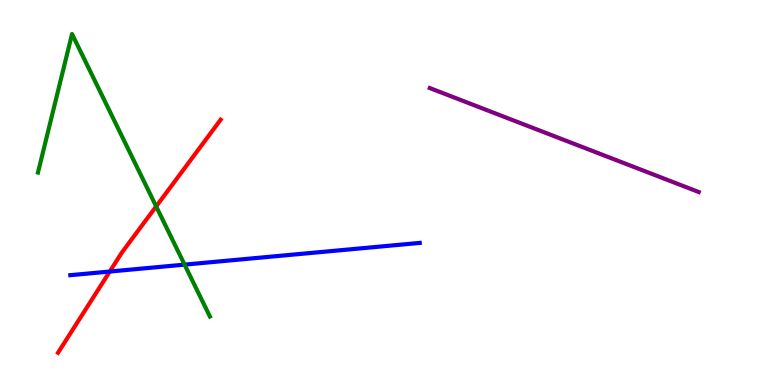[{'lines': ['blue', 'red'], 'intersections': [{'x': 1.42, 'y': 2.95}]}, {'lines': ['green', 'red'], 'intersections': [{'x': 2.02, 'y': 4.64}]}, {'lines': ['purple', 'red'], 'intersections': []}, {'lines': ['blue', 'green'], 'intersections': [{'x': 2.38, 'y': 3.13}]}, {'lines': ['blue', 'purple'], 'intersections': []}, {'lines': ['green', 'purple'], 'intersections': []}]